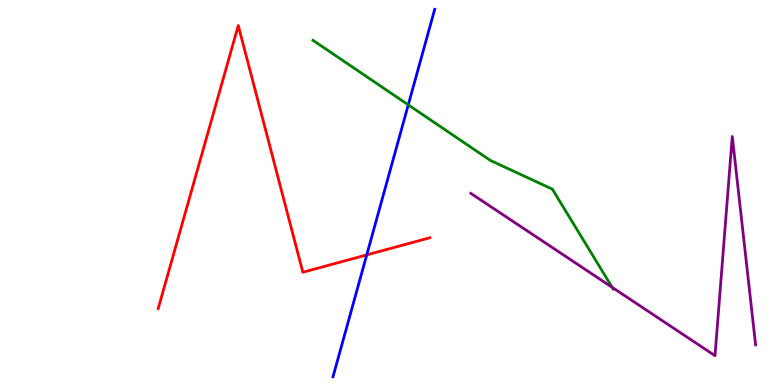[{'lines': ['blue', 'red'], 'intersections': [{'x': 4.73, 'y': 3.38}]}, {'lines': ['green', 'red'], 'intersections': []}, {'lines': ['purple', 'red'], 'intersections': []}, {'lines': ['blue', 'green'], 'intersections': [{'x': 5.27, 'y': 7.28}]}, {'lines': ['blue', 'purple'], 'intersections': []}, {'lines': ['green', 'purple'], 'intersections': [{'x': 7.9, 'y': 2.54}]}]